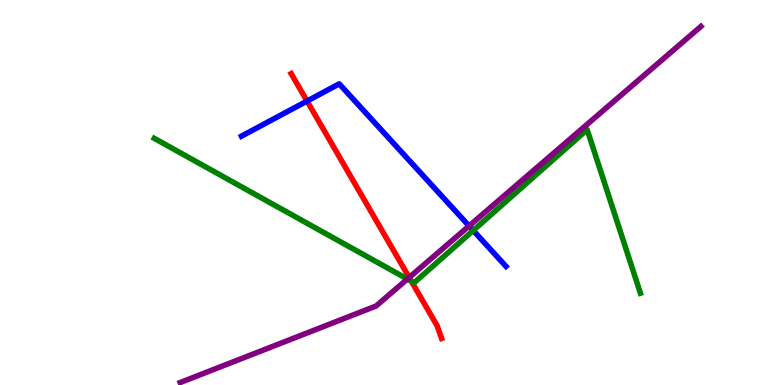[{'lines': ['blue', 'red'], 'intersections': [{'x': 3.96, 'y': 7.37}]}, {'lines': ['green', 'red'], 'intersections': [{'x': 5.31, 'y': 2.7}]}, {'lines': ['purple', 'red'], 'intersections': [{'x': 5.28, 'y': 2.79}]}, {'lines': ['blue', 'green'], 'intersections': [{'x': 6.11, 'y': 4.01}]}, {'lines': ['blue', 'purple'], 'intersections': [{'x': 6.05, 'y': 4.13}]}, {'lines': ['green', 'purple'], 'intersections': [{'x': 5.26, 'y': 2.75}]}]